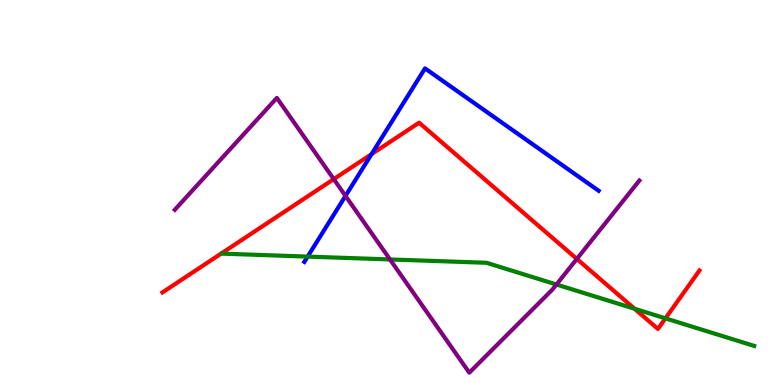[{'lines': ['blue', 'red'], 'intersections': [{'x': 4.79, 'y': 6.0}]}, {'lines': ['green', 'red'], 'intersections': [{'x': 8.19, 'y': 1.98}, {'x': 8.59, 'y': 1.73}]}, {'lines': ['purple', 'red'], 'intersections': [{'x': 4.31, 'y': 5.35}, {'x': 7.44, 'y': 3.27}]}, {'lines': ['blue', 'green'], 'intersections': [{'x': 3.97, 'y': 3.34}]}, {'lines': ['blue', 'purple'], 'intersections': [{'x': 4.46, 'y': 4.91}]}, {'lines': ['green', 'purple'], 'intersections': [{'x': 5.03, 'y': 3.26}, {'x': 7.18, 'y': 2.61}]}]